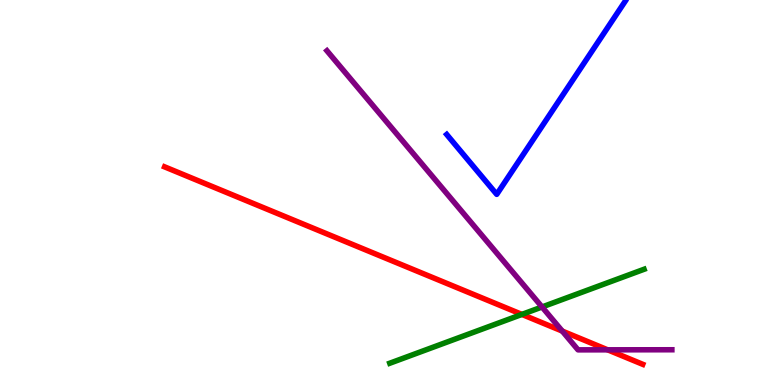[{'lines': ['blue', 'red'], 'intersections': []}, {'lines': ['green', 'red'], 'intersections': [{'x': 6.73, 'y': 1.83}]}, {'lines': ['purple', 'red'], 'intersections': [{'x': 7.26, 'y': 1.4}, {'x': 7.84, 'y': 0.914}]}, {'lines': ['blue', 'green'], 'intersections': []}, {'lines': ['blue', 'purple'], 'intersections': []}, {'lines': ['green', 'purple'], 'intersections': [{'x': 6.99, 'y': 2.03}]}]